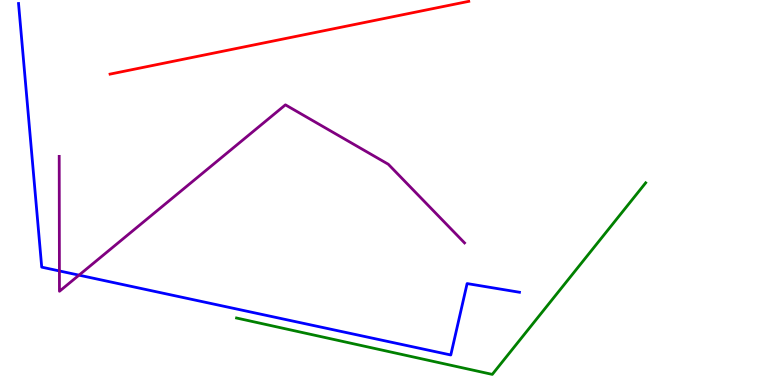[{'lines': ['blue', 'red'], 'intersections': []}, {'lines': ['green', 'red'], 'intersections': []}, {'lines': ['purple', 'red'], 'intersections': []}, {'lines': ['blue', 'green'], 'intersections': []}, {'lines': ['blue', 'purple'], 'intersections': [{'x': 0.767, 'y': 2.96}, {'x': 1.02, 'y': 2.85}]}, {'lines': ['green', 'purple'], 'intersections': []}]